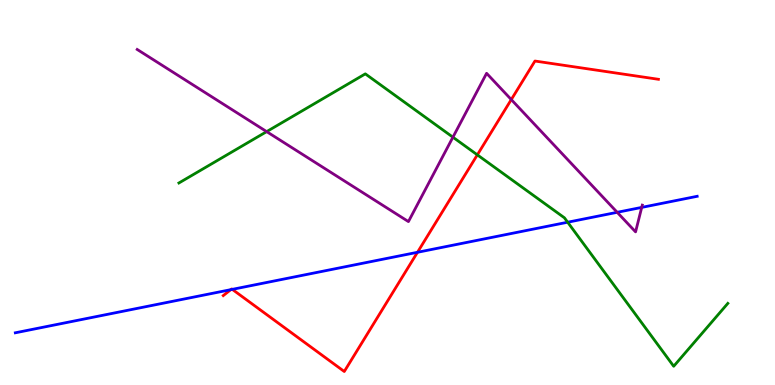[{'lines': ['blue', 'red'], 'intersections': [{'x': 2.98, 'y': 2.48}, {'x': 3.0, 'y': 2.48}, {'x': 5.39, 'y': 3.45}]}, {'lines': ['green', 'red'], 'intersections': [{'x': 6.16, 'y': 5.98}]}, {'lines': ['purple', 'red'], 'intersections': [{'x': 6.6, 'y': 7.41}]}, {'lines': ['blue', 'green'], 'intersections': [{'x': 7.32, 'y': 4.23}]}, {'lines': ['blue', 'purple'], 'intersections': [{'x': 7.96, 'y': 4.49}, {'x': 8.28, 'y': 4.61}]}, {'lines': ['green', 'purple'], 'intersections': [{'x': 3.44, 'y': 6.58}, {'x': 5.84, 'y': 6.44}]}]